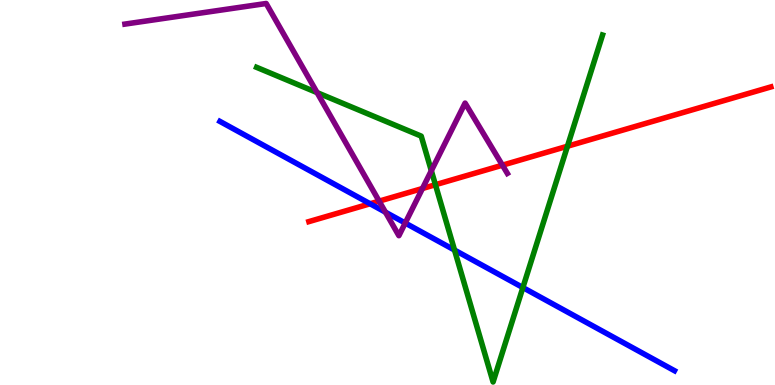[{'lines': ['blue', 'red'], 'intersections': [{'x': 4.78, 'y': 4.71}]}, {'lines': ['green', 'red'], 'intersections': [{'x': 5.62, 'y': 5.2}, {'x': 7.32, 'y': 6.2}]}, {'lines': ['purple', 'red'], 'intersections': [{'x': 4.89, 'y': 4.78}, {'x': 5.45, 'y': 5.1}, {'x': 6.48, 'y': 5.71}]}, {'lines': ['blue', 'green'], 'intersections': [{'x': 5.86, 'y': 3.5}, {'x': 6.75, 'y': 2.53}]}, {'lines': ['blue', 'purple'], 'intersections': [{'x': 4.97, 'y': 4.49}, {'x': 5.23, 'y': 4.21}]}, {'lines': ['green', 'purple'], 'intersections': [{'x': 4.09, 'y': 7.59}, {'x': 5.57, 'y': 5.57}]}]